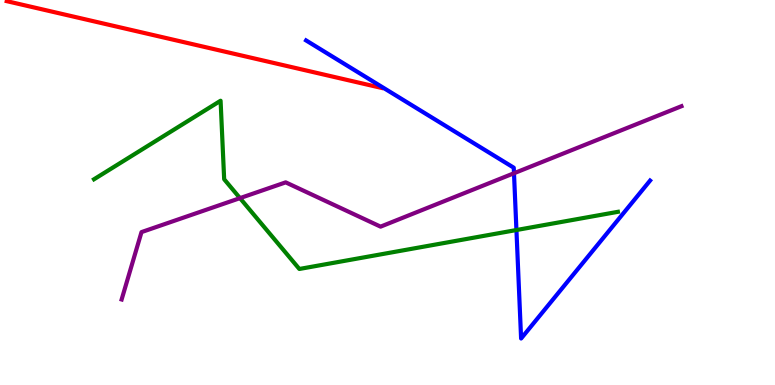[{'lines': ['blue', 'red'], 'intersections': []}, {'lines': ['green', 'red'], 'intersections': []}, {'lines': ['purple', 'red'], 'intersections': []}, {'lines': ['blue', 'green'], 'intersections': [{'x': 6.66, 'y': 4.03}]}, {'lines': ['blue', 'purple'], 'intersections': [{'x': 6.63, 'y': 5.5}]}, {'lines': ['green', 'purple'], 'intersections': [{'x': 3.1, 'y': 4.85}]}]